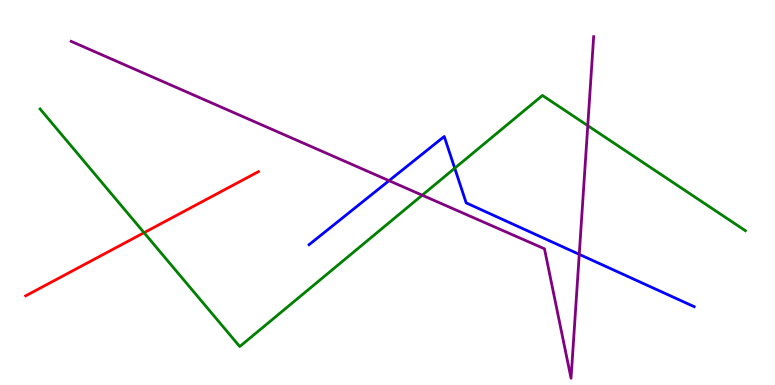[{'lines': ['blue', 'red'], 'intersections': []}, {'lines': ['green', 'red'], 'intersections': [{'x': 1.86, 'y': 3.96}]}, {'lines': ['purple', 'red'], 'intersections': []}, {'lines': ['blue', 'green'], 'intersections': [{'x': 5.87, 'y': 5.63}]}, {'lines': ['blue', 'purple'], 'intersections': [{'x': 5.02, 'y': 5.31}, {'x': 7.47, 'y': 3.39}]}, {'lines': ['green', 'purple'], 'intersections': [{'x': 5.45, 'y': 4.93}, {'x': 7.58, 'y': 6.74}]}]